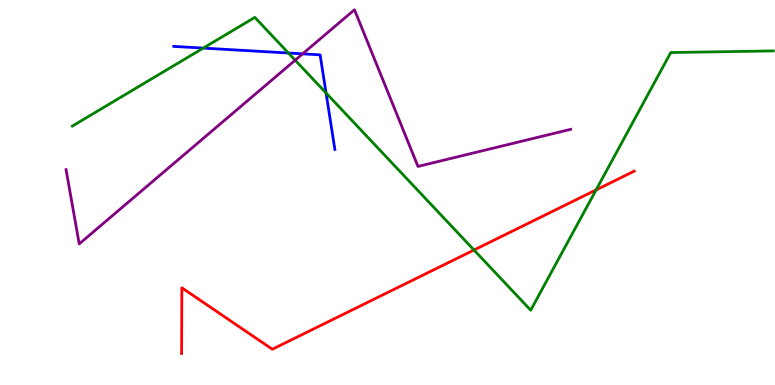[{'lines': ['blue', 'red'], 'intersections': []}, {'lines': ['green', 'red'], 'intersections': [{'x': 6.12, 'y': 3.51}, {'x': 7.69, 'y': 5.07}]}, {'lines': ['purple', 'red'], 'intersections': []}, {'lines': ['blue', 'green'], 'intersections': [{'x': 2.62, 'y': 8.75}, {'x': 3.72, 'y': 8.62}, {'x': 4.21, 'y': 7.58}]}, {'lines': ['blue', 'purple'], 'intersections': [{'x': 3.91, 'y': 8.6}]}, {'lines': ['green', 'purple'], 'intersections': [{'x': 3.81, 'y': 8.44}]}]